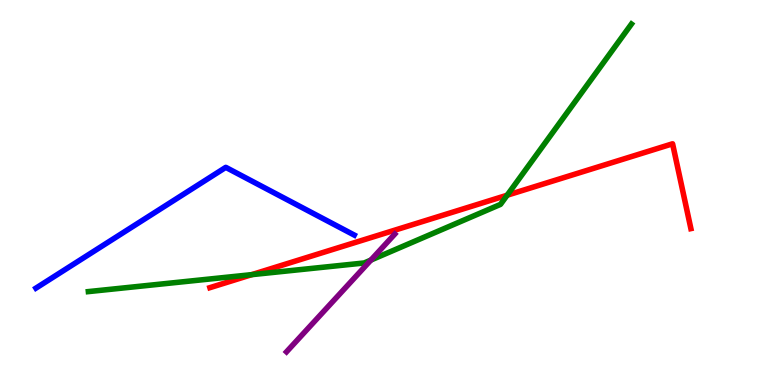[{'lines': ['blue', 'red'], 'intersections': []}, {'lines': ['green', 'red'], 'intersections': [{'x': 3.25, 'y': 2.87}, {'x': 6.54, 'y': 4.93}]}, {'lines': ['purple', 'red'], 'intersections': []}, {'lines': ['blue', 'green'], 'intersections': []}, {'lines': ['blue', 'purple'], 'intersections': []}, {'lines': ['green', 'purple'], 'intersections': [{'x': 4.79, 'y': 3.24}]}]